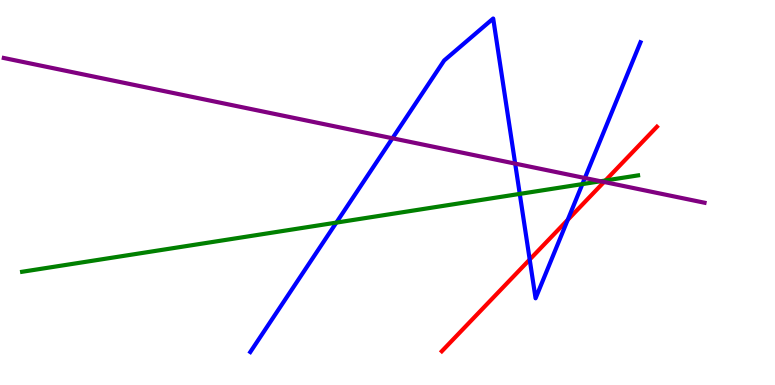[{'lines': ['blue', 'red'], 'intersections': [{'x': 6.83, 'y': 3.26}, {'x': 7.33, 'y': 4.29}]}, {'lines': ['green', 'red'], 'intersections': [{'x': 7.81, 'y': 5.31}]}, {'lines': ['purple', 'red'], 'intersections': [{'x': 7.79, 'y': 5.27}]}, {'lines': ['blue', 'green'], 'intersections': [{'x': 4.34, 'y': 4.22}, {'x': 6.71, 'y': 4.96}, {'x': 7.51, 'y': 5.22}]}, {'lines': ['blue', 'purple'], 'intersections': [{'x': 5.06, 'y': 6.41}, {'x': 6.65, 'y': 5.75}, {'x': 7.55, 'y': 5.38}]}, {'lines': ['green', 'purple'], 'intersections': [{'x': 7.75, 'y': 5.29}]}]